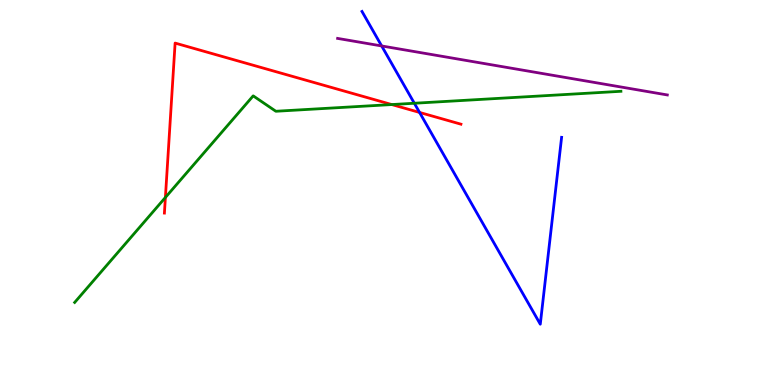[{'lines': ['blue', 'red'], 'intersections': [{'x': 5.41, 'y': 7.08}]}, {'lines': ['green', 'red'], 'intersections': [{'x': 2.13, 'y': 4.87}, {'x': 5.06, 'y': 7.28}]}, {'lines': ['purple', 'red'], 'intersections': []}, {'lines': ['blue', 'green'], 'intersections': [{'x': 5.35, 'y': 7.32}]}, {'lines': ['blue', 'purple'], 'intersections': [{'x': 4.92, 'y': 8.81}]}, {'lines': ['green', 'purple'], 'intersections': []}]